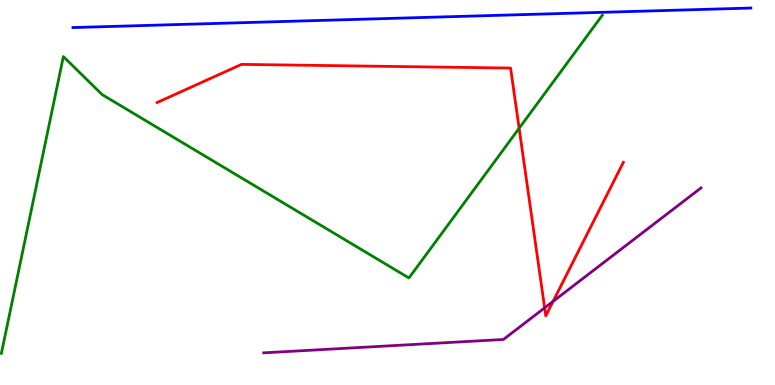[{'lines': ['blue', 'red'], 'intersections': []}, {'lines': ['green', 'red'], 'intersections': [{'x': 6.7, 'y': 6.67}]}, {'lines': ['purple', 'red'], 'intersections': [{'x': 7.03, 'y': 2.0}, {'x': 7.14, 'y': 2.17}]}, {'lines': ['blue', 'green'], 'intersections': []}, {'lines': ['blue', 'purple'], 'intersections': []}, {'lines': ['green', 'purple'], 'intersections': []}]